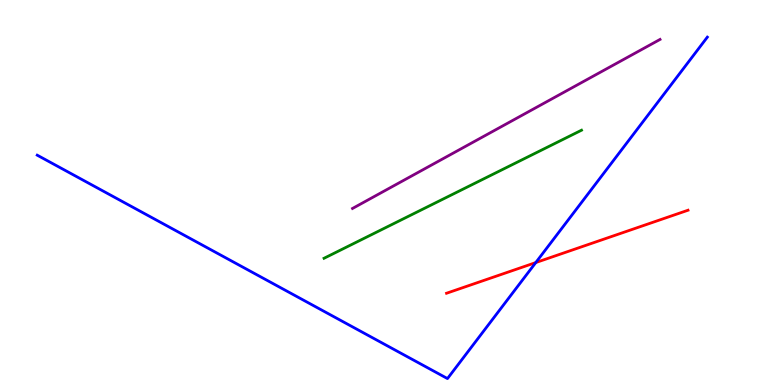[{'lines': ['blue', 'red'], 'intersections': [{'x': 6.91, 'y': 3.18}]}, {'lines': ['green', 'red'], 'intersections': []}, {'lines': ['purple', 'red'], 'intersections': []}, {'lines': ['blue', 'green'], 'intersections': []}, {'lines': ['blue', 'purple'], 'intersections': []}, {'lines': ['green', 'purple'], 'intersections': []}]